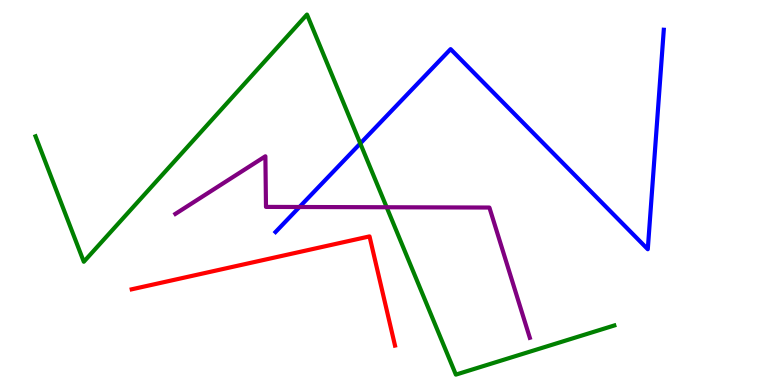[{'lines': ['blue', 'red'], 'intersections': []}, {'lines': ['green', 'red'], 'intersections': []}, {'lines': ['purple', 'red'], 'intersections': []}, {'lines': ['blue', 'green'], 'intersections': [{'x': 4.65, 'y': 6.27}]}, {'lines': ['blue', 'purple'], 'intersections': [{'x': 3.86, 'y': 4.62}]}, {'lines': ['green', 'purple'], 'intersections': [{'x': 4.99, 'y': 4.62}]}]